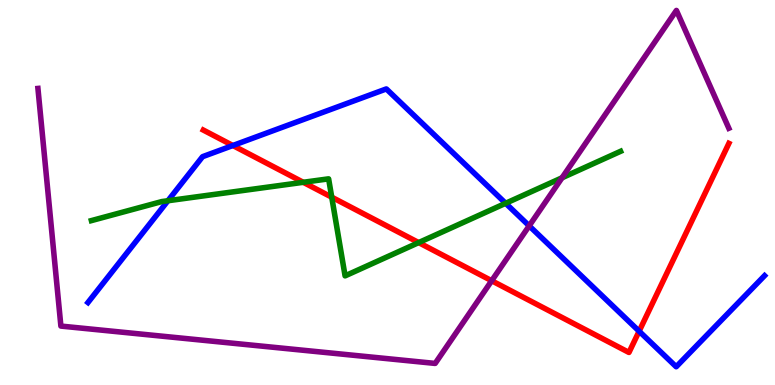[{'lines': ['blue', 'red'], 'intersections': [{'x': 3.0, 'y': 6.22}, {'x': 8.25, 'y': 1.4}]}, {'lines': ['green', 'red'], 'intersections': [{'x': 3.91, 'y': 5.27}, {'x': 4.28, 'y': 4.88}, {'x': 5.4, 'y': 3.7}]}, {'lines': ['purple', 'red'], 'intersections': [{'x': 6.34, 'y': 2.71}]}, {'lines': ['blue', 'green'], 'intersections': [{'x': 2.17, 'y': 4.79}, {'x': 6.52, 'y': 4.72}]}, {'lines': ['blue', 'purple'], 'intersections': [{'x': 6.83, 'y': 4.13}]}, {'lines': ['green', 'purple'], 'intersections': [{'x': 7.25, 'y': 5.38}]}]